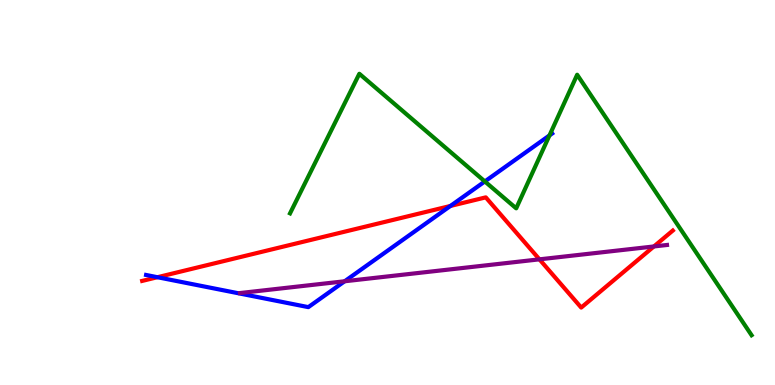[{'lines': ['blue', 'red'], 'intersections': [{'x': 2.03, 'y': 2.8}, {'x': 5.81, 'y': 4.65}]}, {'lines': ['green', 'red'], 'intersections': []}, {'lines': ['purple', 'red'], 'intersections': [{'x': 6.96, 'y': 3.26}, {'x': 8.44, 'y': 3.6}]}, {'lines': ['blue', 'green'], 'intersections': [{'x': 6.26, 'y': 5.29}, {'x': 7.09, 'y': 6.48}]}, {'lines': ['blue', 'purple'], 'intersections': [{'x': 4.45, 'y': 2.69}]}, {'lines': ['green', 'purple'], 'intersections': []}]